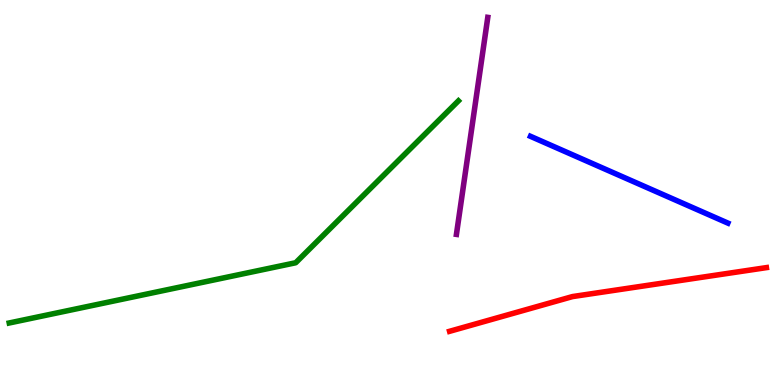[{'lines': ['blue', 'red'], 'intersections': []}, {'lines': ['green', 'red'], 'intersections': []}, {'lines': ['purple', 'red'], 'intersections': []}, {'lines': ['blue', 'green'], 'intersections': []}, {'lines': ['blue', 'purple'], 'intersections': []}, {'lines': ['green', 'purple'], 'intersections': []}]